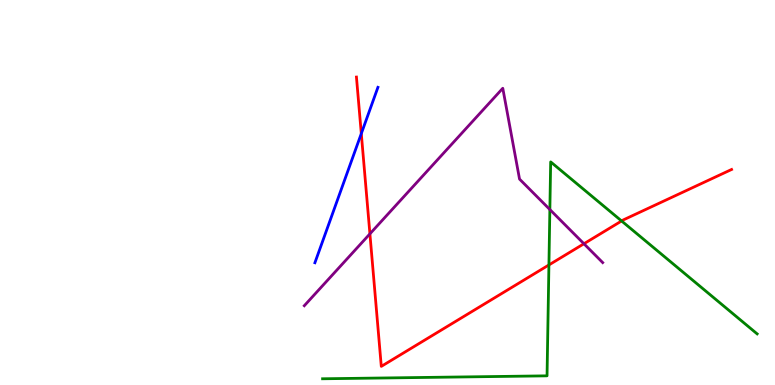[{'lines': ['blue', 'red'], 'intersections': [{'x': 4.66, 'y': 6.53}]}, {'lines': ['green', 'red'], 'intersections': [{'x': 7.08, 'y': 3.12}, {'x': 8.02, 'y': 4.26}]}, {'lines': ['purple', 'red'], 'intersections': [{'x': 4.77, 'y': 3.93}, {'x': 7.53, 'y': 3.67}]}, {'lines': ['blue', 'green'], 'intersections': []}, {'lines': ['blue', 'purple'], 'intersections': []}, {'lines': ['green', 'purple'], 'intersections': [{'x': 7.09, 'y': 4.56}]}]